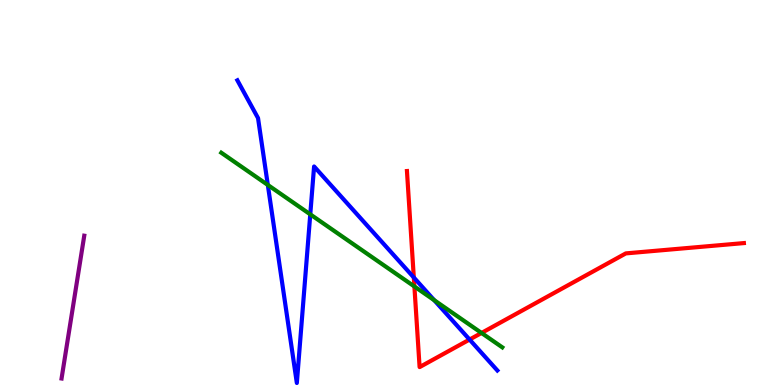[{'lines': ['blue', 'red'], 'intersections': [{'x': 5.34, 'y': 2.79}, {'x': 6.06, 'y': 1.18}]}, {'lines': ['green', 'red'], 'intersections': [{'x': 5.35, 'y': 2.56}, {'x': 6.21, 'y': 1.35}]}, {'lines': ['purple', 'red'], 'intersections': []}, {'lines': ['blue', 'green'], 'intersections': [{'x': 3.46, 'y': 5.2}, {'x': 4.0, 'y': 4.43}, {'x': 5.6, 'y': 2.2}]}, {'lines': ['blue', 'purple'], 'intersections': []}, {'lines': ['green', 'purple'], 'intersections': []}]